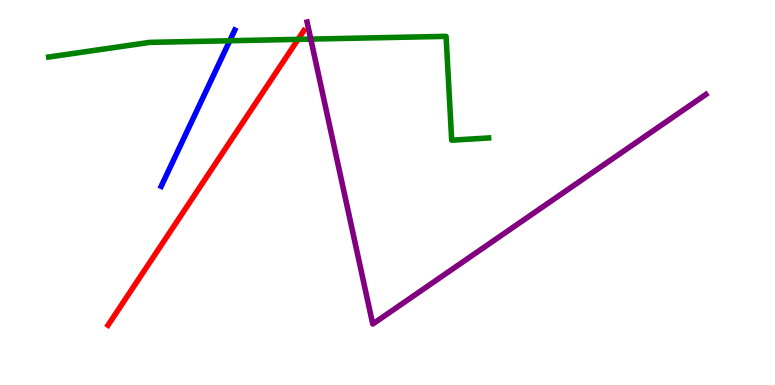[{'lines': ['blue', 'red'], 'intersections': []}, {'lines': ['green', 'red'], 'intersections': [{'x': 3.85, 'y': 8.98}]}, {'lines': ['purple', 'red'], 'intersections': []}, {'lines': ['blue', 'green'], 'intersections': [{'x': 2.96, 'y': 8.94}]}, {'lines': ['blue', 'purple'], 'intersections': []}, {'lines': ['green', 'purple'], 'intersections': [{'x': 4.01, 'y': 8.98}]}]